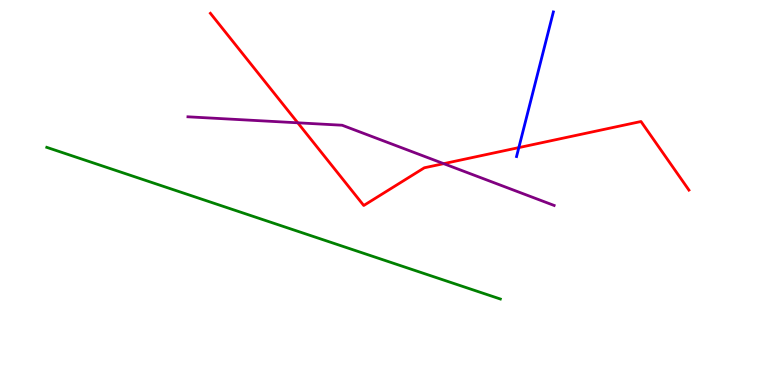[{'lines': ['blue', 'red'], 'intersections': [{'x': 6.69, 'y': 6.17}]}, {'lines': ['green', 'red'], 'intersections': []}, {'lines': ['purple', 'red'], 'intersections': [{'x': 3.84, 'y': 6.81}, {'x': 5.73, 'y': 5.75}]}, {'lines': ['blue', 'green'], 'intersections': []}, {'lines': ['blue', 'purple'], 'intersections': []}, {'lines': ['green', 'purple'], 'intersections': []}]